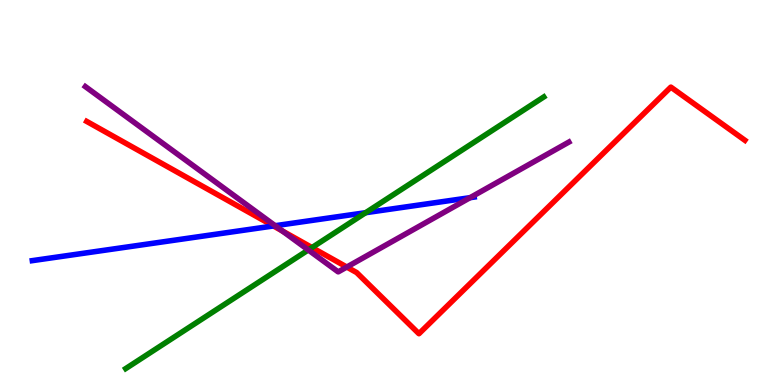[{'lines': ['blue', 'red'], 'intersections': [{'x': 3.53, 'y': 4.13}]}, {'lines': ['green', 'red'], 'intersections': [{'x': 4.03, 'y': 3.57}]}, {'lines': ['purple', 'red'], 'intersections': [{'x': 3.64, 'y': 4.0}, {'x': 4.47, 'y': 3.06}]}, {'lines': ['blue', 'green'], 'intersections': [{'x': 4.72, 'y': 4.48}]}, {'lines': ['blue', 'purple'], 'intersections': [{'x': 3.55, 'y': 4.14}, {'x': 6.07, 'y': 4.87}]}, {'lines': ['green', 'purple'], 'intersections': [{'x': 3.98, 'y': 3.51}]}]